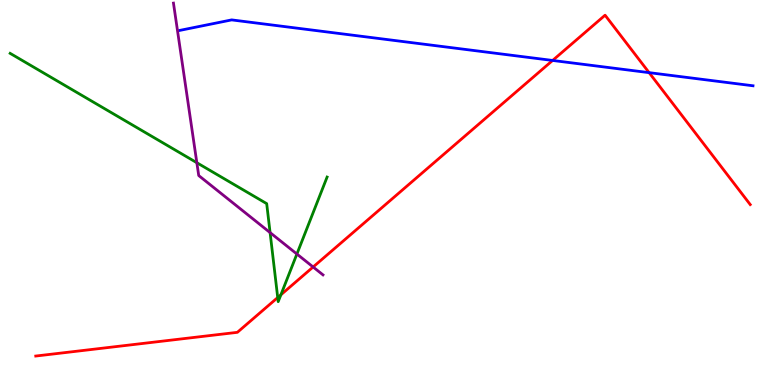[{'lines': ['blue', 'red'], 'intersections': [{'x': 7.13, 'y': 8.43}, {'x': 8.38, 'y': 8.11}]}, {'lines': ['green', 'red'], 'intersections': [{'x': 3.58, 'y': 2.27}, {'x': 3.62, 'y': 2.34}]}, {'lines': ['purple', 'red'], 'intersections': [{'x': 4.04, 'y': 3.07}]}, {'lines': ['blue', 'green'], 'intersections': []}, {'lines': ['blue', 'purple'], 'intersections': []}, {'lines': ['green', 'purple'], 'intersections': [{'x': 2.54, 'y': 5.77}, {'x': 3.49, 'y': 3.96}, {'x': 3.83, 'y': 3.4}]}]